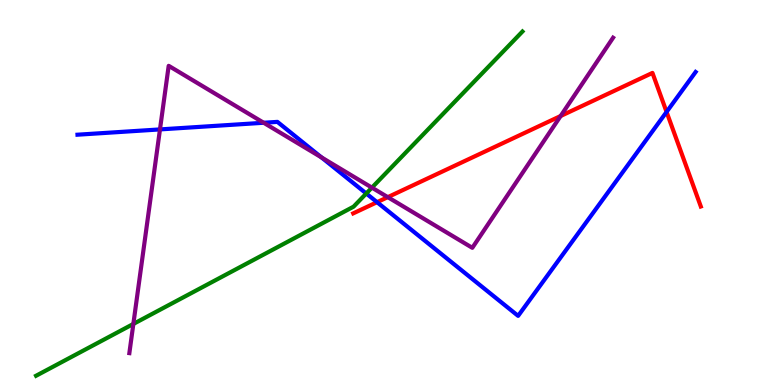[{'lines': ['blue', 'red'], 'intersections': [{'x': 4.87, 'y': 4.75}, {'x': 8.6, 'y': 7.09}]}, {'lines': ['green', 'red'], 'intersections': []}, {'lines': ['purple', 'red'], 'intersections': [{'x': 5.0, 'y': 4.88}, {'x': 7.23, 'y': 6.99}]}, {'lines': ['blue', 'green'], 'intersections': [{'x': 4.73, 'y': 4.97}]}, {'lines': ['blue', 'purple'], 'intersections': [{'x': 2.06, 'y': 6.64}, {'x': 3.4, 'y': 6.81}, {'x': 4.15, 'y': 5.91}]}, {'lines': ['green', 'purple'], 'intersections': [{'x': 1.72, 'y': 1.59}, {'x': 4.8, 'y': 5.13}]}]